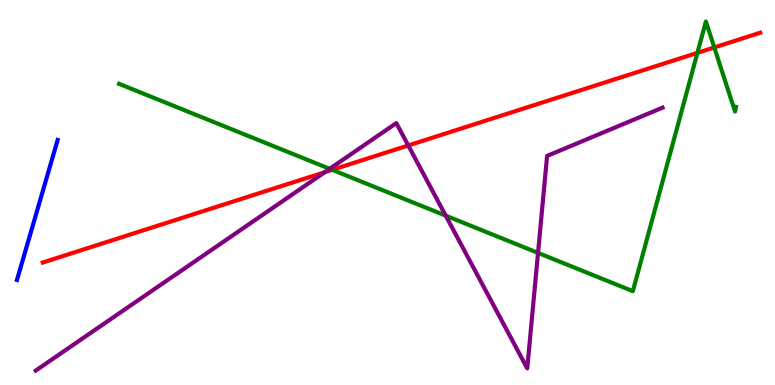[{'lines': ['blue', 'red'], 'intersections': []}, {'lines': ['green', 'red'], 'intersections': [{'x': 4.29, 'y': 5.59}, {'x': 9.0, 'y': 8.63}, {'x': 9.22, 'y': 8.77}]}, {'lines': ['purple', 'red'], 'intersections': [{'x': 4.19, 'y': 5.53}, {'x': 5.27, 'y': 6.22}]}, {'lines': ['blue', 'green'], 'intersections': []}, {'lines': ['blue', 'purple'], 'intersections': []}, {'lines': ['green', 'purple'], 'intersections': [{'x': 4.25, 'y': 5.61}, {'x': 5.75, 'y': 4.4}, {'x': 6.94, 'y': 3.43}]}]